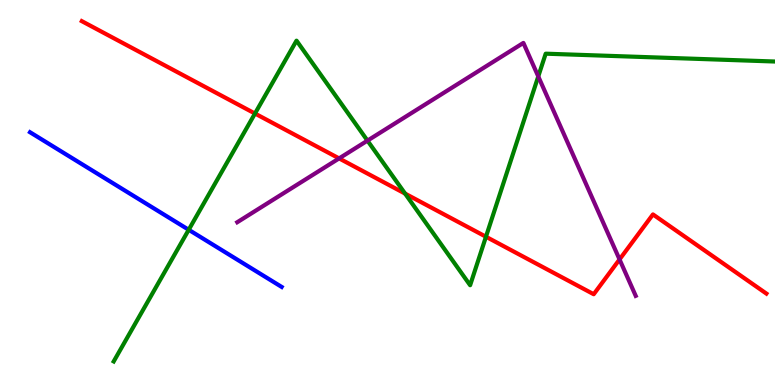[{'lines': ['blue', 'red'], 'intersections': []}, {'lines': ['green', 'red'], 'intersections': [{'x': 3.29, 'y': 7.05}, {'x': 5.23, 'y': 4.97}, {'x': 6.27, 'y': 3.85}]}, {'lines': ['purple', 'red'], 'intersections': [{'x': 4.38, 'y': 5.89}, {'x': 7.99, 'y': 3.26}]}, {'lines': ['blue', 'green'], 'intersections': [{'x': 2.44, 'y': 4.03}]}, {'lines': ['blue', 'purple'], 'intersections': []}, {'lines': ['green', 'purple'], 'intersections': [{'x': 4.74, 'y': 6.35}, {'x': 6.95, 'y': 8.01}]}]